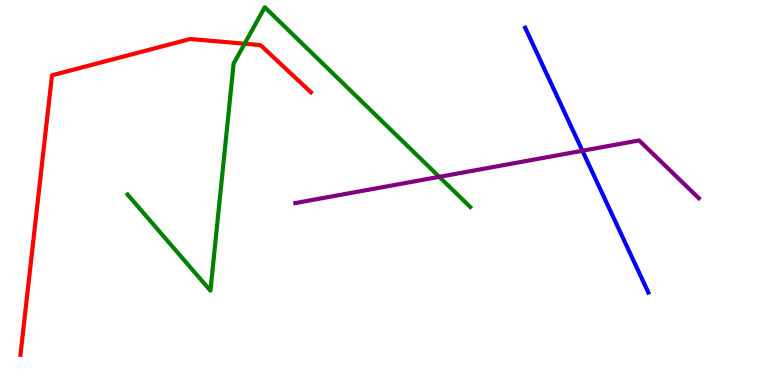[{'lines': ['blue', 'red'], 'intersections': []}, {'lines': ['green', 'red'], 'intersections': [{'x': 3.16, 'y': 8.86}]}, {'lines': ['purple', 'red'], 'intersections': []}, {'lines': ['blue', 'green'], 'intersections': []}, {'lines': ['blue', 'purple'], 'intersections': [{'x': 7.52, 'y': 6.08}]}, {'lines': ['green', 'purple'], 'intersections': [{'x': 5.67, 'y': 5.41}]}]